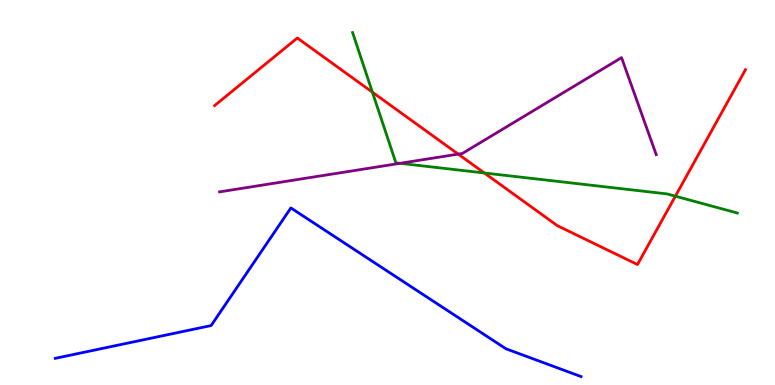[{'lines': ['blue', 'red'], 'intersections': []}, {'lines': ['green', 'red'], 'intersections': [{'x': 4.81, 'y': 7.61}, {'x': 6.25, 'y': 5.51}, {'x': 8.71, 'y': 4.9}]}, {'lines': ['purple', 'red'], 'intersections': [{'x': 5.91, 'y': 6.0}]}, {'lines': ['blue', 'green'], 'intersections': []}, {'lines': ['blue', 'purple'], 'intersections': []}, {'lines': ['green', 'purple'], 'intersections': [{'x': 5.16, 'y': 5.76}]}]